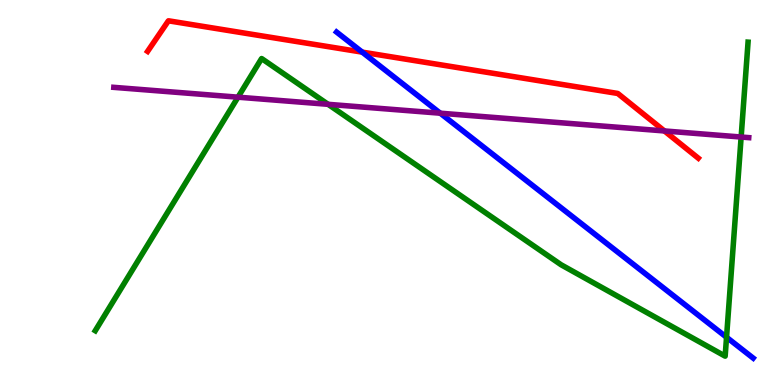[{'lines': ['blue', 'red'], 'intersections': [{'x': 4.67, 'y': 8.65}]}, {'lines': ['green', 'red'], 'intersections': []}, {'lines': ['purple', 'red'], 'intersections': [{'x': 8.57, 'y': 6.6}]}, {'lines': ['blue', 'green'], 'intersections': [{'x': 9.37, 'y': 1.24}]}, {'lines': ['blue', 'purple'], 'intersections': [{'x': 5.68, 'y': 7.06}]}, {'lines': ['green', 'purple'], 'intersections': [{'x': 3.07, 'y': 7.48}, {'x': 4.23, 'y': 7.29}, {'x': 9.56, 'y': 6.44}]}]